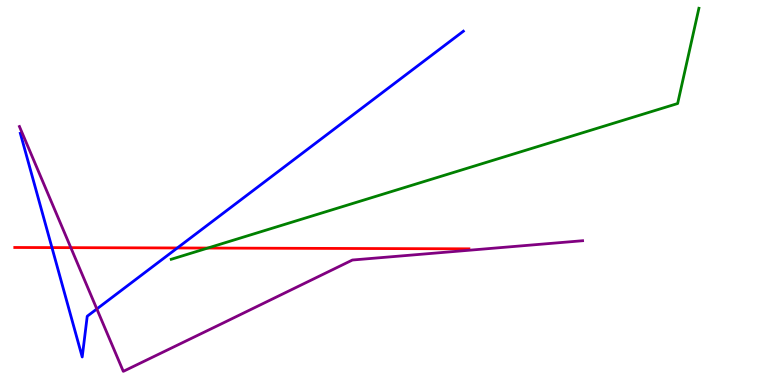[{'lines': ['blue', 'red'], 'intersections': [{'x': 0.67, 'y': 3.57}, {'x': 2.29, 'y': 3.56}]}, {'lines': ['green', 'red'], 'intersections': [{'x': 2.68, 'y': 3.56}]}, {'lines': ['purple', 'red'], 'intersections': [{'x': 0.914, 'y': 3.57}]}, {'lines': ['blue', 'green'], 'intersections': []}, {'lines': ['blue', 'purple'], 'intersections': [{'x': 1.25, 'y': 1.98}]}, {'lines': ['green', 'purple'], 'intersections': []}]